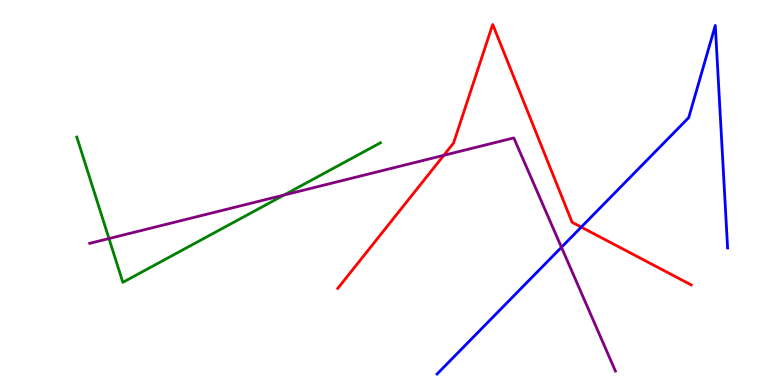[{'lines': ['blue', 'red'], 'intersections': [{'x': 7.5, 'y': 4.1}]}, {'lines': ['green', 'red'], 'intersections': []}, {'lines': ['purple', 'red'], 'intersections': [{'x': 5.73, 'y': 5.97}]}, {'lines': ['blue', 'green'], 'intersections': []}, {'lines': ['blue', 'purple'], 'intersections': [{'x': 7.24, 'y': 3.58}]}, {'lines': ['green', 'purple'], 'intersections': [{'x': 1.41, 'y': 3.8}, {'x': 3.66, 'y': 4.93}]}]